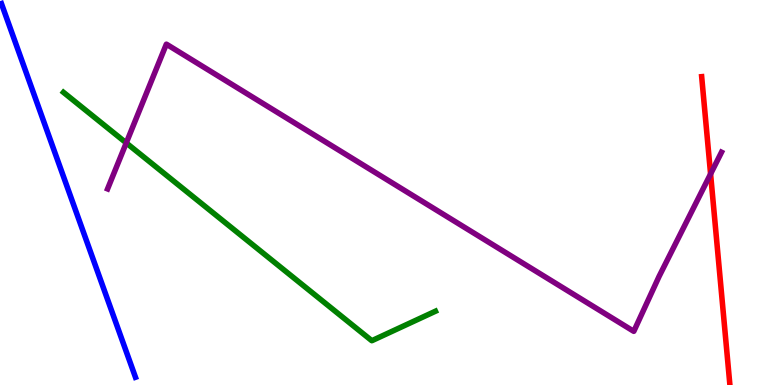[{'lines': ['blue', 'red'], 'intersections': []}, {'lines': ['green', 'red'], 'intersections': []}, {'lines': ['purple', 'red'], 'intersections': [{'x': 9.17, 'y': 5.48}]}, {'lines': ['blue', 'green'], 'intersections': []}, {'lines': ['blue', 'purple'], 'intersections': []}, {'lines': ['green', 'purple'], 'intersections': [{'x': 1.63, 'y': 6.29}]}]